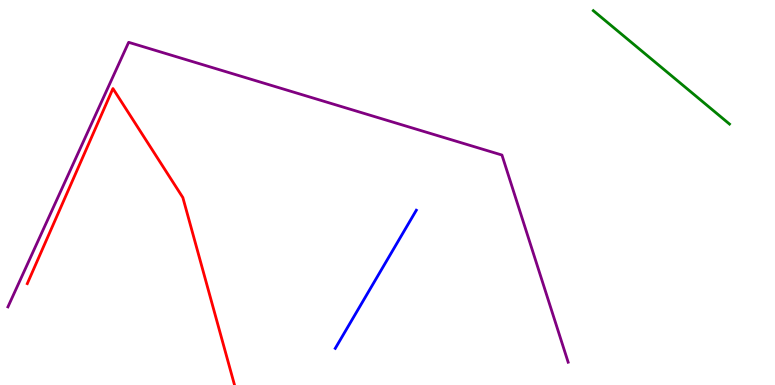[{'lines': ['blue', 'red'], 'intersections': []}, {'lines': ['green', 'red'], 'intersections': []}, {'lines': ['purple', 'red'], 'intersections': []}, {'lines': ['blue', 'green'], 'intersections': []}, {'lines': ['blue', 'purple'], 'intersections': []}, {'lines': ['green', 'purple'], 'intersections': []}]